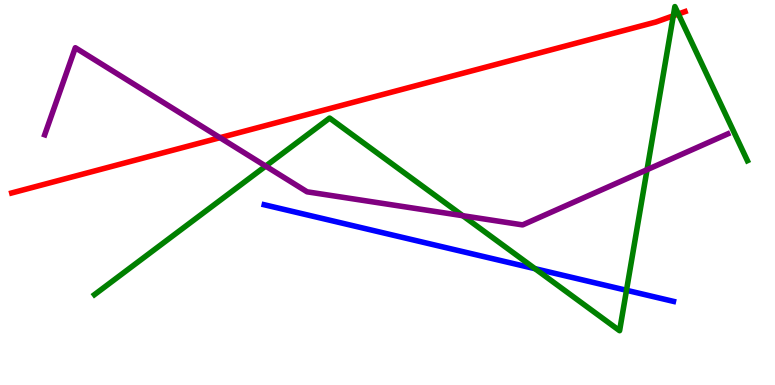[{'lines': ['blue', 'red'], 'intersections': []}, {'lines': ['green', 'red'], 'intersections': [{'x': 8.69, 'y': 9.59}, {'x': 8.75, 'y': 9.64}]}, {'lines': ['purple', 'red'], 'intersections': [{'x': 2.84, 'y': 6.42}]}, {'lines': ['blue', 'green'], 'intersections': [{'x': 6.9, 'y': 3.02}, {'x': 8.08, 'y': 2.46}]}, {'lines': ['blue', 'purple'], 'intersections': []}, {'lines': ['green', 'purple'], 'intersections': [{'x': 3.43, 'y': 5.69}, {'x': 5.97, 'y': 4.4}, {'x': 8.35, 'y': 5.59}]}]